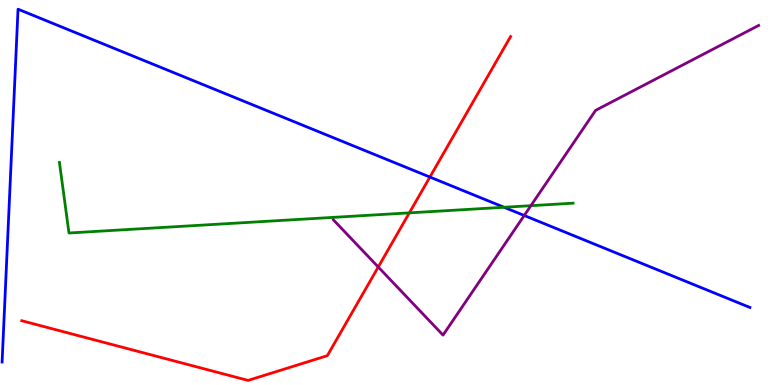[{'lines': ['blue', 'red'], 'intersections': [{'x': 5.55, 'y': 5.4}]}, {'lines': ['green', 'red'], 'intersections': [{'x': 5.28, 'y': 4.47}]}, {'lines': ['purple', 'red'], 'intersections': [{'x': 4.88, 'y': 3.06}]}, {'lines': ['blue', 'green'], 'intersections': [{'x': 6.5, 'y': 4.62}]}, {'lines': ['blue', 'purple'], 'intersections': [{'x': 6.76, 'y': 4.4}]}, {'lines': ['green', 'purple'], 'intersections': [{'x': 6.85, 'y': 4.66}]}]